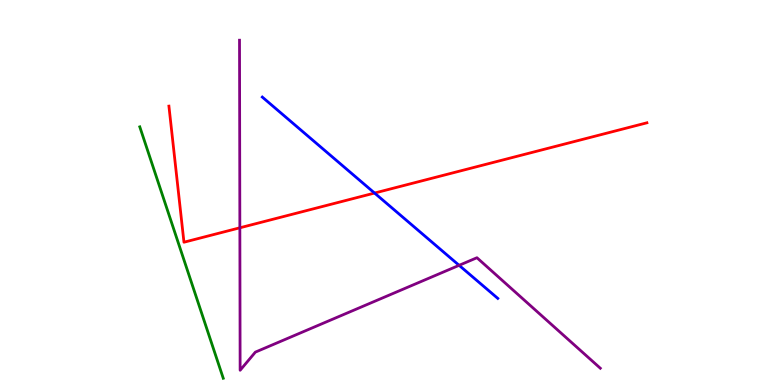[{'lines': ['blue', 'red'], 'intersections': [{'x': 4.83, 'y': 4.99}]}, {'lines': ['green', 'red'], 'intersections': []}, {'lines': ['purple', 'red'], 'intersections': [{'x': 3.09, 'y': 4.08}]}, {'lines': ['blue', 'green'], 'intersections': []}, {'lines': ['blue', 'purple'], 'intersections': [{'x': 5.92, 'y': 3.11}]}, {'lines': ['green', 'purple'], 'intersections': []}]